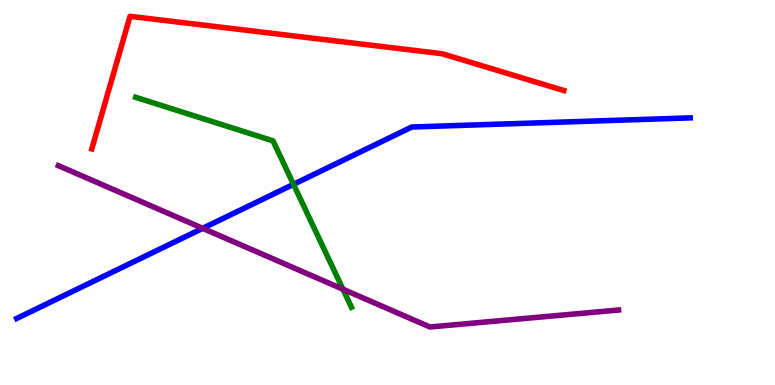[{'lines': ['blue', 'red'], 'intersections': []}, {'lines': ['green', 'red'], 'intersections': []}, {'lines': ['purple', 'red'], 'intersections': []}, {'lines': ['blue', 'green'], 'intersections': [{'x': 3.79, 'y': 5.21}]}, {'lines': ['blue', 'purple'], 'intersections': [{'x': 2.62, 'y': 4.07}]}, {'lines': ['green', 'purple'], 'intersections': [{'x': 4.43, 'y': 2.49}]}]